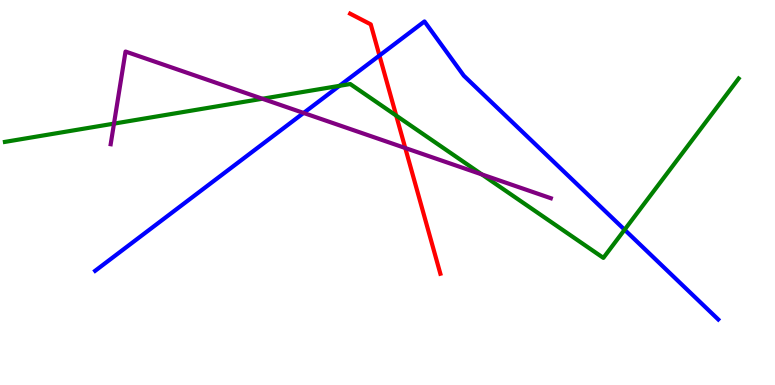[{'lines': ['blue', 'red'], 'intersections': [{'x': 4.9, 'y': 8.56}]}, {'lines': ['green', 'red'], 'intersections': [{'x': 5.11, 'y': 7.0}]}, {'lines': ['purple', 'red'], 'intersections': [{'x': 5.23, 'y': 6.16}]}, {'lines': ['blue', 'green'], 'intersections': [{'x': 4.38, 'y': 7.77}, {'x': 8.06, 'y': 4.03}]}, {'lines': ['blue', 'purple'], 'intersections': [{'x': 3.92, 'y': 7.07}]}, {'lines': ['green', 'purple'], 'intersections': [{'x': 1.47, 'y': 6.79}, {'x': 3.39, 'y': 7.44}, {'x': 6.22, 'y': 5.47}]}]